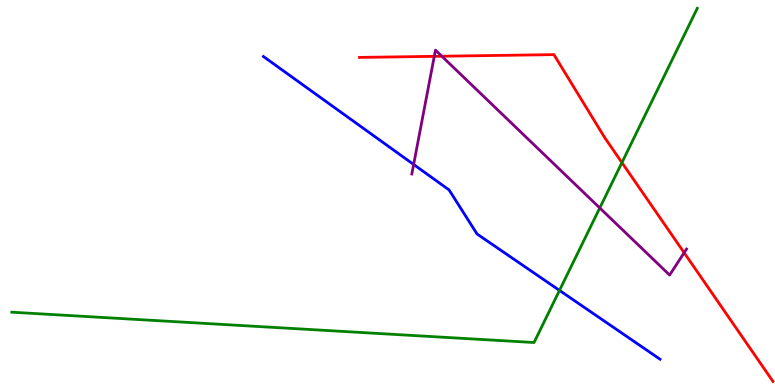[{'lines': ['blue', 'red'], 'intersections': []}, {'lines': ['green', 'red'], 'intersections': [{'x': 8.02, 'y': 5.78}]}, {'lines': ['purple', 'red'], 'intersections': [{'x': 5.6, 'y': 8.54}, {'x': 5.7, 'y': 8.54}, {'x': 8.83, 'y': 3.44}]}, {'lines': ['blue', 'green'], 'intersections': [{'x': 7.22, 'y': 2.46}]}, {'lines': ['blue', 'purple'], 'intersections': [{'x': 5.34, 'y': 5.73}]}, {'lines': ['green', 'purple'], 'intersections': [{'x': 7.74, 'y': 4.6}]}]